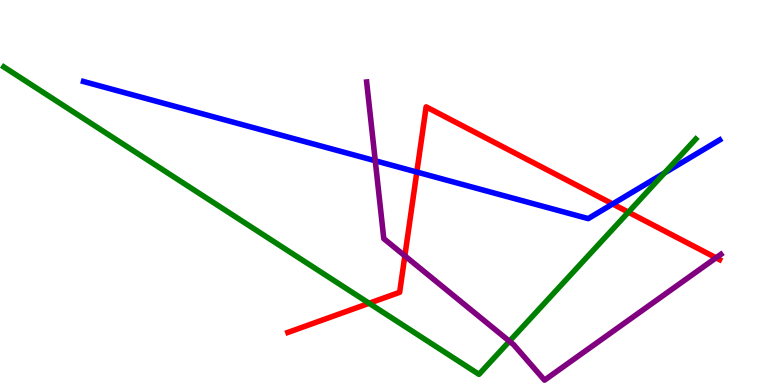[{'lines': ['blue', 'red'], 'intersections': [{'x': 5.38, 'y': 5.53}, {'x': 7.91, 'y': 4.7}]}, {'lines': ['green', 'red'], 'intersections': [{'x': 4.76, 'y': 2.12}, {'x': 8.11, 'y': 4.49}]}, {'lines': ['purple', 'red'], 'intersections': [{'x': 5.22, 'y': 3.35}, {'x': 9.24, 'y': 3.3}]}, {'lines': ['blue', 'green'], 'intersections': [{'x': 8.58, 'y': 5.51}]}, {'lines': ['blue', 'purple'], 'intersections': [{'x': 4.84, 'y': 5.82}]}, {'lines': ['green', 'purple'], 'intersections': [{'x': 6.57, 'y': 1.14}]}]